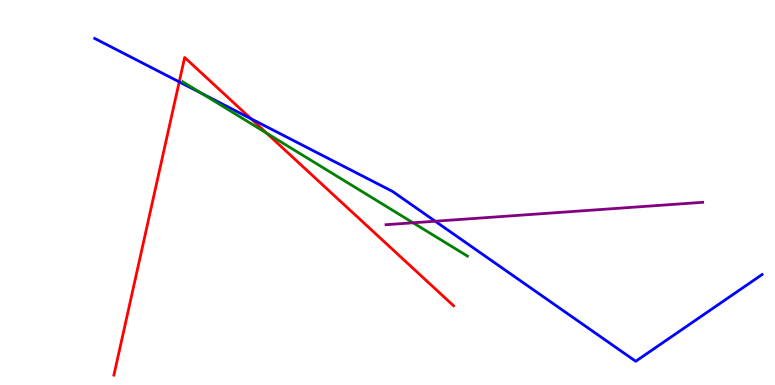[{'lines': ['blue', 'red'], 'intersections': [{'x': 2.31, 'y': 7.87}, {'x': 3.24, 'y': 6.92}]}, {'lines': ['green', 'red'], 'intersections': [{'x': 3.44, 'y': 6.54}]}, {'lines': ['purple', 'red'], 'intersections': []}, {'lines': ['blue', 'green'], 'intersections': [{'x': 2.61, 'y': 7.57}]}, {'lines': ['blue', 'purple'], 'intersections': [{'x': 5.62, 'y': 4.25}]}, {'lines': ['green', 'purple'], 'intersections': [{'x': 5.33, 'y': 4.21}]}]